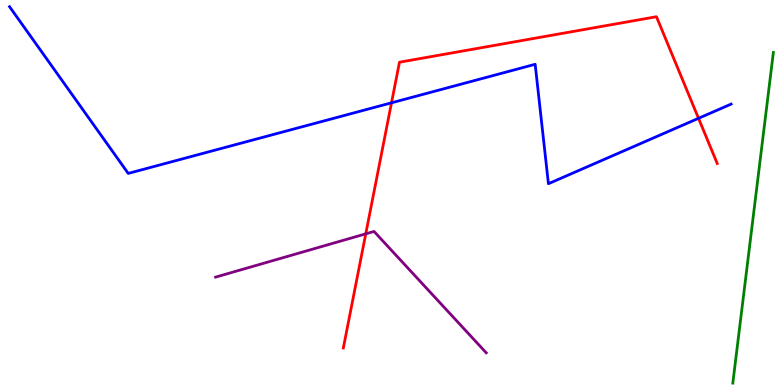[{'lines': ['blue', 'red'], 'intersections': [{'x': 5.05, 'y': 7.33}, {'x': 9.01, 'y': 6.93}]}, {'lines': ['green', 'red'], 'intersections': []}, {'lines': ['purple', 'red'], 'intersections': [{'x': 4.72, 'y': 3.93}]}, {'lines': ['blue', 'green'], 'intersections': []}, {'lines': ['blue', 'purple'], 'intersections': []}, {'lines': ['green', 'purple'], 'intersections': []}]